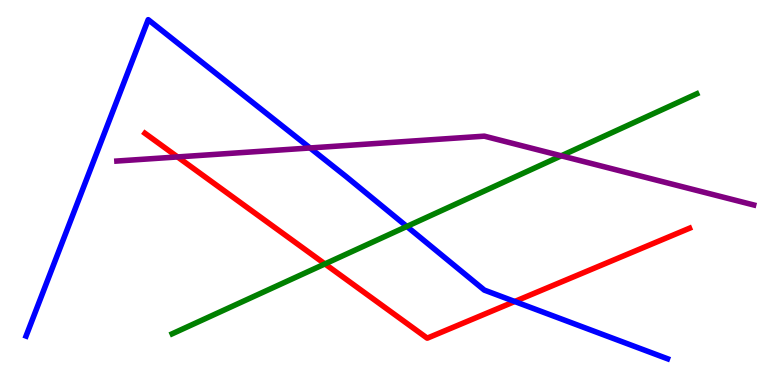[{'lines': ['blue', 'red'], 'intersections': [{'x': 6.64, 'y': 2.17}]}, {'lines': ['green', 'red'], 'intersections': [{'x': 4.19, 'y': 3.14}]}, {'lines': ['purple', 'red'], 'intersections': [{'x': 2.29, 'y': 5.92}]}, {'lines': ['blue', 'green'], 'intersections': [{'x': 5.25, 'y': 4.12}]}, {'lines': ['blue', 'purple'], 'intersections': [{'x': 4.0, 'y': 6.16}]}, {'lines': ['green', 'purple'], 'intersections': [{'x': 7.24, 'y': 5.95}]}]